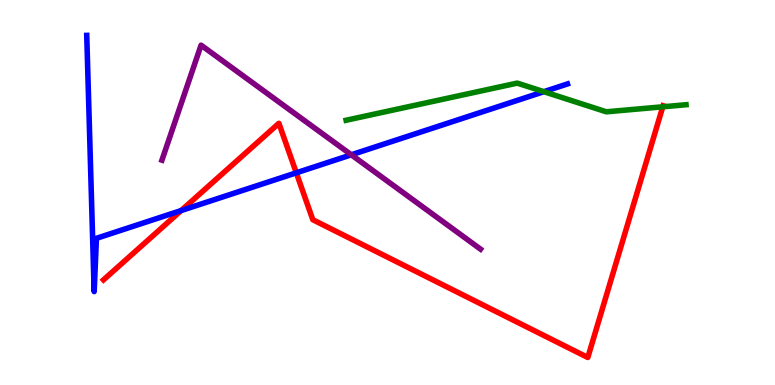[{'lines': ['blue', 'red'], 'intersections': [{'x': 2.34, 'y': 4.53}, {'x': 3.82, 'y': 5.51}]}, {'lines': ['green', 'red'], 'intersections': [{'x': 8.55, 'y': 7.23}]}, {'lines': ['purple', 'red'], 'intersections': []}, {'lines': ['blue', 'green'], 'intersections': [{'x': 7.02, 'y': 7.62}]}, {'lines': ['blue', 'purple'], 'intersections': [{'x': 4.53, 'y': 5.98}]}, {'lines': ['green', 'purple'], 'intersections': []}]